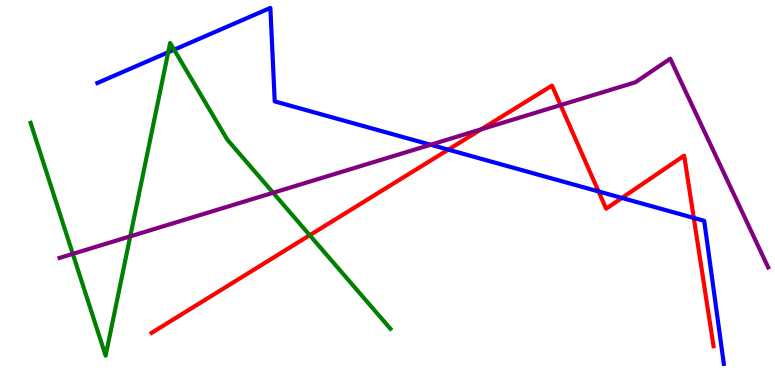[{'lines': ['blue', 'red'], 'intersections': [{'x': 5.78, 'y': 6.11}, {'x': 7.72, 'y': 5.03}, {'x': 8.02, 'y': 4.86}, {'x': 8.95, 'y': 4.34}]}, {'lines': ['green', 'red'], 'intersections': [{'x': 4.0, 'y': 3.89}]}, {'lines': ['purple', 'red'], 'intersections': [{'x': 6.21, 'y': 6.64}, {'x': 7.23, 'y': 7.27}]}, {'lines': ['blue', 'green'], 'intersections': [{'x': 2.17, 'y': 8.64}, {'x': 2.25, 'y': 8.71}]}, {'lines': ['blue', 'purple'], 'intersections': [{'x': 5.56, 'y': 6.24}]}, {'lines': ['green', 'purple'], 'intersections': [{'x': 0.939, 'y': 3.41}, {'x': 1.68, 'y': 3.86}, {'x': 3.52, 'y': 4.99}]}]